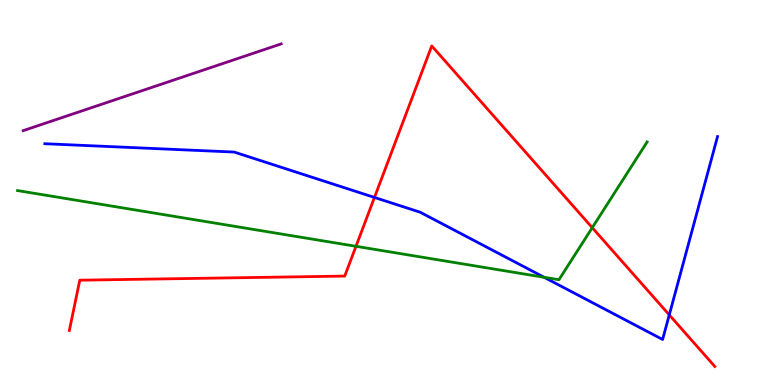[{'lines': ['blue', 'red'], 'intersections': [{'x': 4.83, 'y': 4.87}, {'x': 8.64, 'y': 1.82}]}, {'lines': ['green', 'red'], 'intersections': [{'x': 4.59, 'y': 3.6}, {'x': 7.64, 'y': 4.09}]}, {'lines': ['purple', 'red'], 'intersections': []}, {'lines': ['blue', 'green'], 'intersections': [{'x': 7.02, 'y': 2.8}]}, {'lines': ['blue', 'purple'], 'intersections': []}, {'lines': ['green', 'purple'], 'intersections': []}]